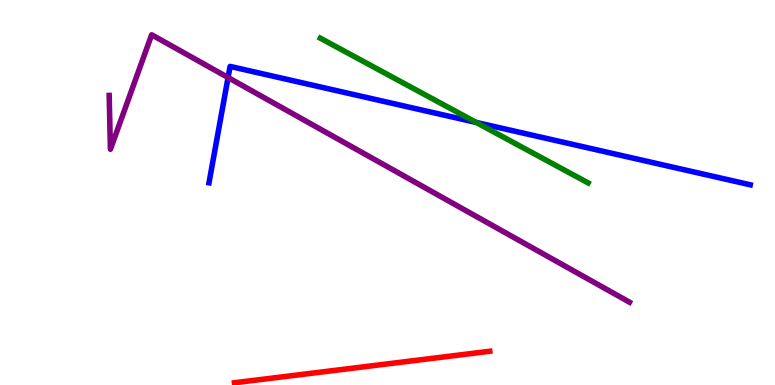[{'lines': ['blue', 'red'], 'intersections': []}, {'lines': ['green', 'red'], 'intersections': []}, {'lines': ['purple', 'red'], 'intersections': []}, {'lines': ['blue', 'green'], 'intersections': [{'x': 6.14, 'y': 6.82}]}, {'lines': ['blue', 'purple'], 'intersections': [{'x': 2.94, 'y': 7.99}]}, {'lines': ['green', 'purple'], 'intersections': []}]